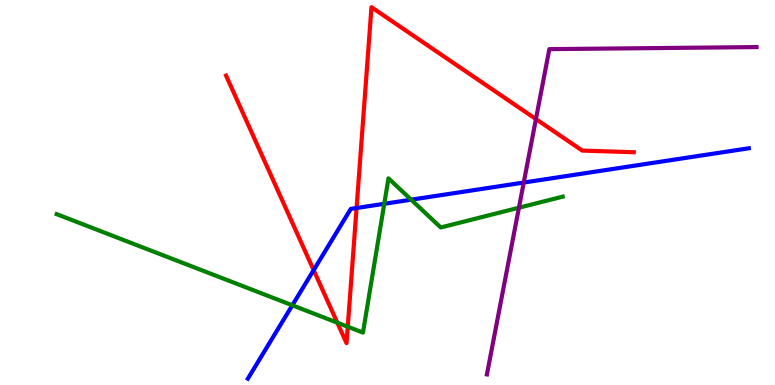[{'lines': ['blue', 'red'], 'intersections': [{'x': 4.05, 'y': 2.98}, {'x': 4.6, 'y': 4.6}]}, {'lines': ['green', 'red'], 'intersections': [{'x': 4.35, 'y': 1.62}, {'x': 4.49, 'y': 1.51}]}, {'lines': ['purple', 'red'], 'intersections': [{'x': 6.92, 'y': 6.91}]}, {'lines': ['blue', 'green'], 'intersections': [{'x': 3.77, 'y': 2.07}, {'x': 4.96, 'y': 4.71}, {'x': 5.31, 'y': 4.81}]}, {'lines': ['blue', 'purple'], 'intersections': [{'x': 6.76, 'y': 5.26}]}, {'lines': ['green', 'purple'], 'intersections': [{'x': 6.7, 'y': 4.6}]}]